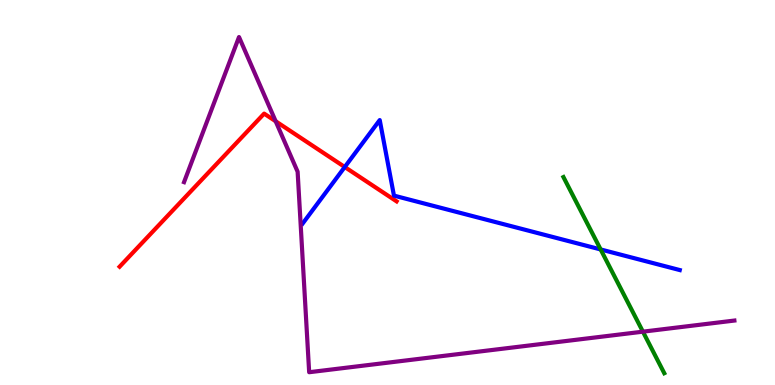[{'lines': ['blue', 'red'], 'intersections': [{'x': 4.45, 'y': 5.66}]}, {'lines': ['green', 'red'], 'intersections': []}, {'lines': ['purple', 'red'], 'intersections': [{'x': 3.56, 'y': 6.85}]}, {'lines': ['blue', 'green'], 'intersections': [{'x': 7.75, 'y': 3.52}]}, {'lines': ['blue', 'purple'], 'intersections': []}, {'lines': ['green', 'purple'], 'intersections': [{'x': 8.3, 'y': 1.39}]}]